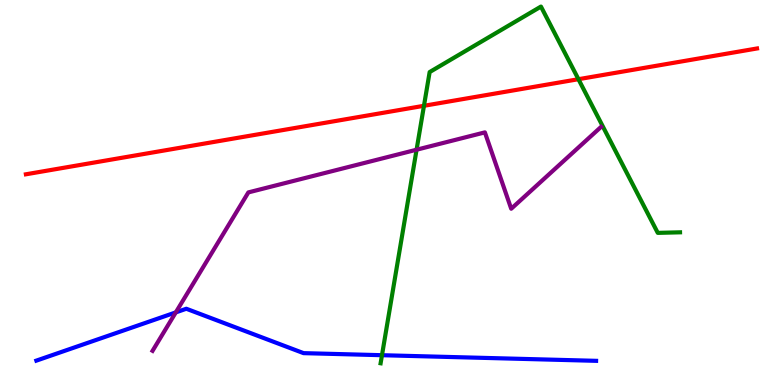[{'lines': ['blue', 'red'], 'intersections': []}, {'lines': ['green', 'red'], 'intersections': [{'x': 5.47, 'y': 7.25}, {'x': 7.46, 'y': 7.94}]}, {'lines': ['purple', 'red'], 'intersections': []}, {'lines': ['blue', 'green'], 'intersections': [{'x': 4.93, 'y': 0.774}]}, {'lines': ['blue', 'purple'], 'intersections': [{'x': 2.27, 'y': 1.89}]}, {'lines': ['green', 'purple'], 'intersections': [{'x': 5.38, 'y': 6.11}]}]